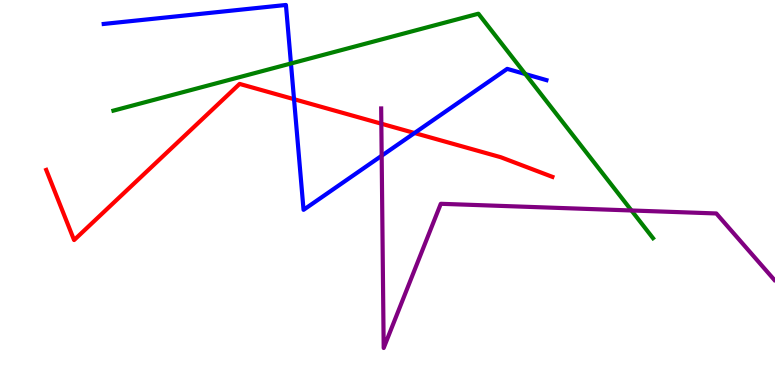[{'lines': ['blue', 'red'], 'intersections': [{'x': 3.79, 'y': 7.42}, {'x': 5.35, 'y': 6.55}]}, {'lines': ['green', 'red'], 'intersections': []}, {'lines': ['purple', 'red'], 'intersections': [{'x': 4.92, 'y': 6.79}]}, {'lines': ['blue', 'green'], 'intersections': [{'x': 3.75, 'y': 8.35}, {'x': 6.78, 'y': 8.08}]}, {'lines': ['blue', 'purple'], 'intersections': [{'x': 4.92, 'y': 5.95}]}, {'lines': ['green', 'purple'], 'intersections': [{'x': 8.15, 'y': 4.53}]}]